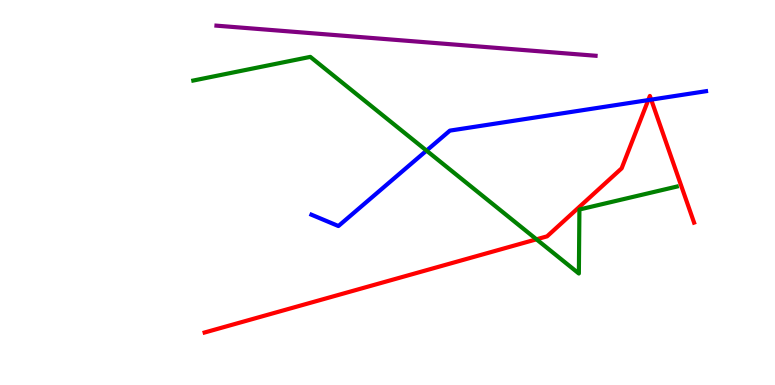[{'lines': ['blue', 'red'], 'intersections': [{'x': 8.36, 'y': 7.4}, {'x': 8.4, 'y': 7.41}]}, {'lines': ['green', 'red'], 'intersections': [{'x': 6.92, 'y': 3.78}]}, {'lines': ['purple', 'red'], 'intersections': []}, {'lines': ['blue', 'green'], 'intersections': [{'x': 5.5, 'y': 6.09}]}, {'lines': ['blue', 'purple'], 'intersections': []}, {'lines': ['green', 'purple'], 'intersections': []}]